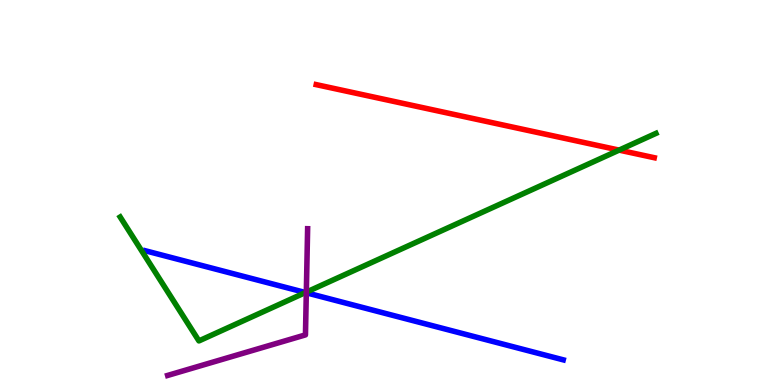[{'lines': ['blue', 'red'], 'intersections': []}, {'lines': ['green', 'red'], 'intersections': [{'x': 7.99, 'y': 6.1}]}, {'lines': ['purple', 'red'], 'intersections': []}, {'lines': ['blue', 'green'], 'intersections': [{'x': 3.94, 'y': 2.4}]}, {'lines': ['blue', 'purple'], 'intersections': [{'x': 3.95, 'y': 2.4}]}, {'lines': ['green', 'purple'], 'intersections': [{'x': 3.95, 'y': 2.41}]}]